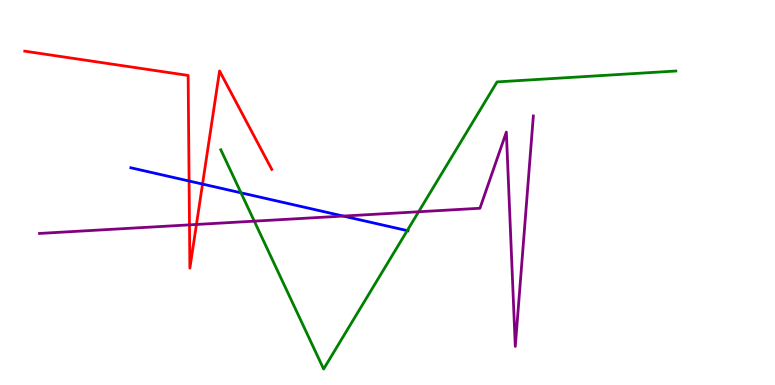[{'lines': ['blue', 'red'], 'intersections': [{'x': 2.44, 'y': 5.3}, {'x': 2.61, 'y': 5.22}]}, {'lines': ['green', 'red'], 'intersections': []}, {'lines': ['purple', 'red'], 'intersections': [{'x': 2.44, 'y': 4.16}, {'x': 2.53, 'y': 4.17}]}, {'lines': ['blue', 'green'], 'intersections': [{'x': 3.11, 'y': 4.99}, {'x': 5.25, 'y': 4.01}]}, {'lines': ['blue', 'purple'], 'intersections': [{'x': 4.43, 'y': 4.39}]}, {'lines': ['green', 'purple'], 'intersections': [{'x': 3.28, 'y': 4.26}, {'x': 5.4, 'y': 4.5}]}]